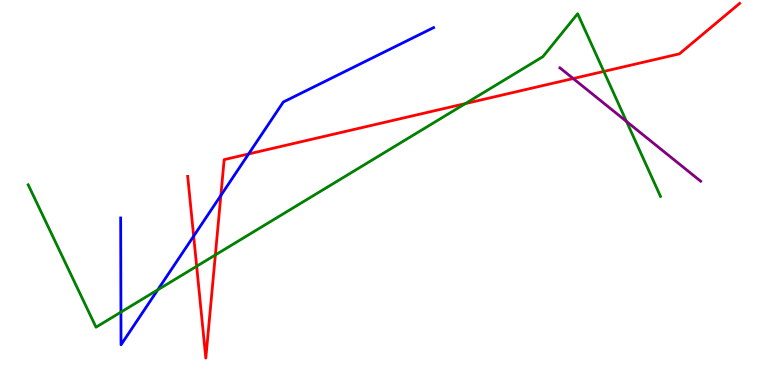[{'lines': ['blue', 'red'], 'intersections': [{'x': 2.5, 'y': 3.87}, {'x': 2.85, 'y': 4.92}, {'x': 3.21, 'y': 6.0}]}, {'lines': ['green', 'red'], 'intersections': [{'x': 2.54, 'y': 3.08}, {'x': 2.78, 'y': 3.38}, {'x': 6.01, 'y': 7.31}, {'x': 7.79, 'y': 8.14}]}, {'lines': ['purple', 'red'], 'intersections': [{'x': 7.4, 'y': 7.96}]}, {'lines': ['blue', 'green'], 'intersections': [{'x': 1.56, 'y': 1.89}, {'x': 2.04, 'y': 2.47}]}, {'lines': ['blue', 'purple'], 'intersections': []}, {'lines': ['green', 'purple'], 'intersections': [{'x': 8.08, 'y': 6.84}]}]